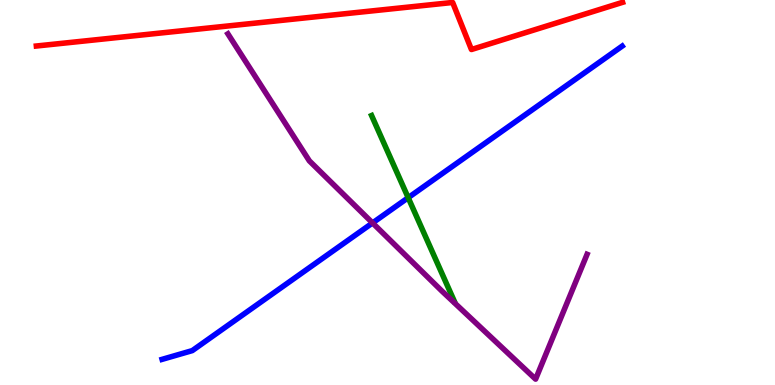[{'lines': ['blue', 'red'], 'intersections': []}, {'lines': ['green', 'red'], 'intersections': []}, {'lines': ['purple', 'red'], 'intersections': []}, {'lines': ['blue', 'green'], 'intersections': [{'x': 5.27, 'y': 4.87}]}, {'lines': ['blue', 'purple'], 'intersections': [{'x': 4.81, 'y': 4.21}]}, {'lines': ['green', 'purple'], 'intersections': []}]